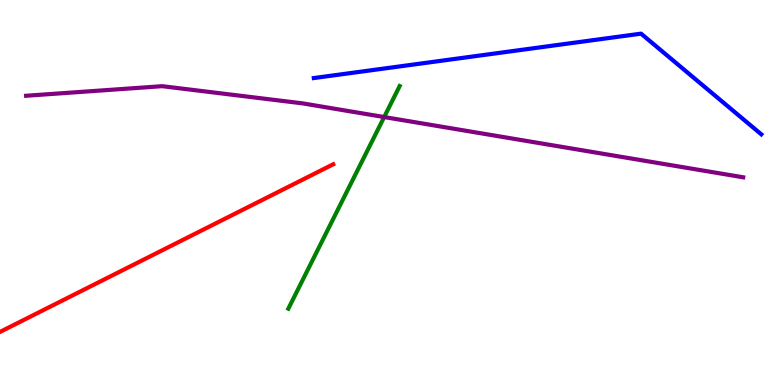[{'lines': ['blue', 'red'], 'intersections': []}, {'lines': ['green', 'red'], 'intersections': []}, {'lines': ['purple', 'red'], 'intersections': []}, {'lines': ['blue', 'green'], 'intersections': []}, {'lines': ['blue', 'purple'], 'intersections': []}, {'lines': ['green', 'purple'], 'intersections': [{'x': 4.96, 'y': 6.96}]}]